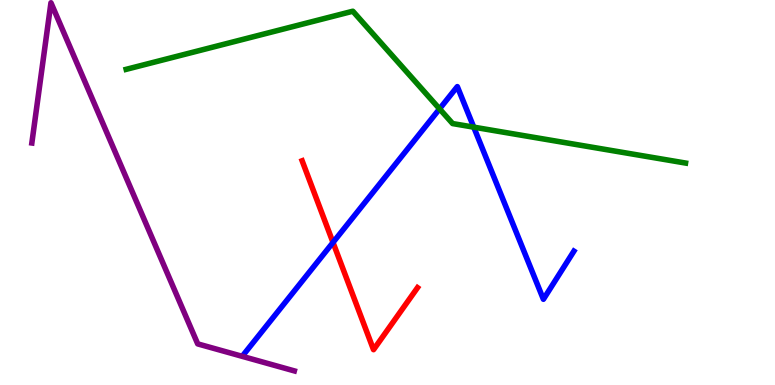[{'lines': ['blue', 'red'], 'intersections': [{'x': 4.3, 'y': 3.7}]}, {'lines': ['green', 'red'], 'intersections': []}, {'lines': ['purple', 'red'], 'intersections': []}, {'lines': ['blue', 'green'], 'intersections': [{'x': 5.67, 'y': 7.17}, {'x': 6.11, 'y': 6.7}]}, {'lines': ['blue', 'purple'], 'intersections': []}, {'lines': ['green', 'purple'], 'intersections': []}]